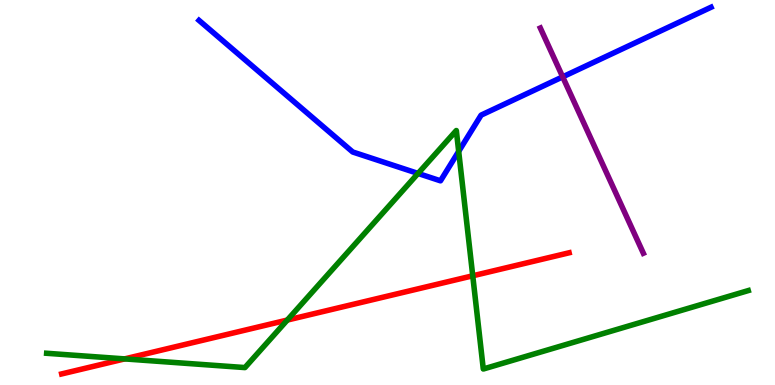[{'lines': ['blue', 'red'], 'intersections': []}, {'lines': ['green', 'red'], 'intersections': [{'x': 1.61, 'y': 0.678}, {'x': 3.71, 'y': 1.69}, {'x': 6.1, 'y': 2.84}]}, {'lines': ['purple', 'red'], 'intersections': []}, {'lines': ['blue', 'green'], 'intersections': [{'x': 5.39, 'y': 5.5}, {'x': 5.92, 'y': 6.07}]}, {'lines': ['blue', 'purple'], 'intersections': [{'x': 7.26, 'y': 8.0}]}, {'lines': ['green', 'purple'], 'intersections': []}]